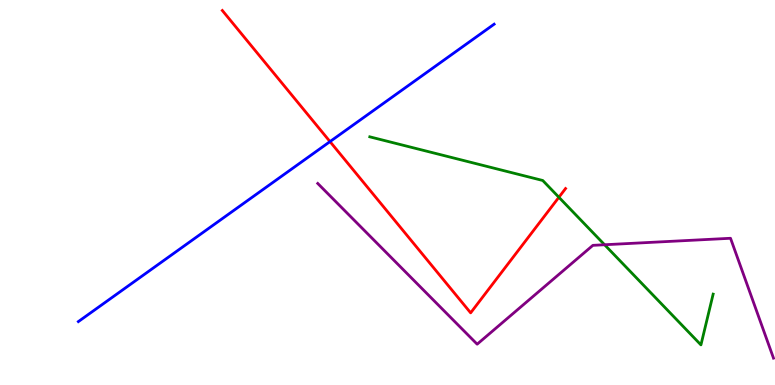[{'lines': ['blue', 'red'], 'intersections': [{'x': 4.26, 'y': 6.32}]}, {'lines': ['green', 'red'], 'intersections': [{'x': 7.21, 'y': 4.88}]}, {'lines': ['purple', 'red'], 'intersections': []}, {'lines': ['blue', 'green'], 'intersections': []}, {'lines': ['blue', 'purple'], 'intersections': []}, {'lines': ['green', 'purple'], 'intersections': [{'x': 7.8, 'y': 3.64}]}]